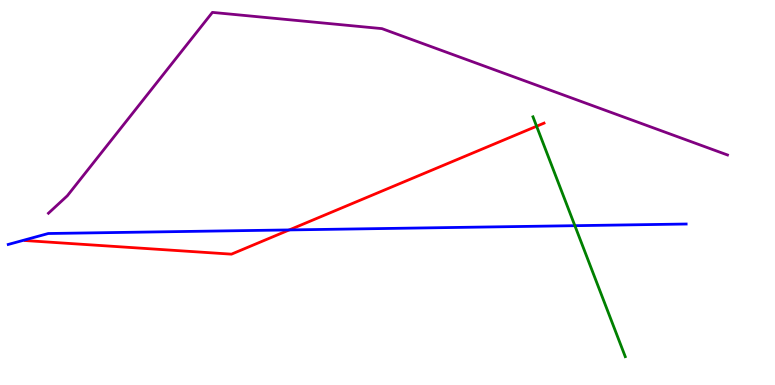[{'lines': ['blue', 'red'], 'intersections': [{'x': 3.73, 'y': 4.03}]}, {'lines': ['green', 'red'], 'intersections': [{'x': 6.92, 'y': 6.72}]}, {'lines': ['purple', 'red'], 'intersections': []}, {'lines': ['blue', 'green'], 'intersections': [{'x': 7.42, 'y': 4.14}]}, {'lines': ['blue', 'purple'], 'intersections': []}, {'lines': ['green', 'purple'], 'intersections': []}]